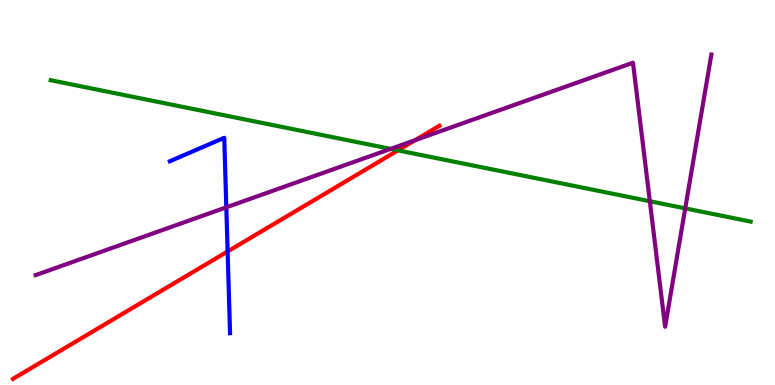[{'lines': ['blue', 'red'], 'intersections': [{'x': 2.94, 'y': 3.47}]}, {'lines': ['green', 'red'], 'intersections': [{'x': 5.14, 'y': 6.09}]}, {'lines': ['purple', 'red'], 'intersections': [{'x': 5.36, 'y': 6.36}]}, {'lines': ['blue', 'green'], 'intersections': []}, {'lines': ['blue', 'purple'], 'intersections': [{'x': 2.92, 'y': 4.62}]}, {'lines': ['green', 'purple'], 'intersections': [{'x': 5.04, 'y': 6.13}, {'x': 8.38, 'y': 4.77}, {'x': 8.84, 'y': 4.59}]}]